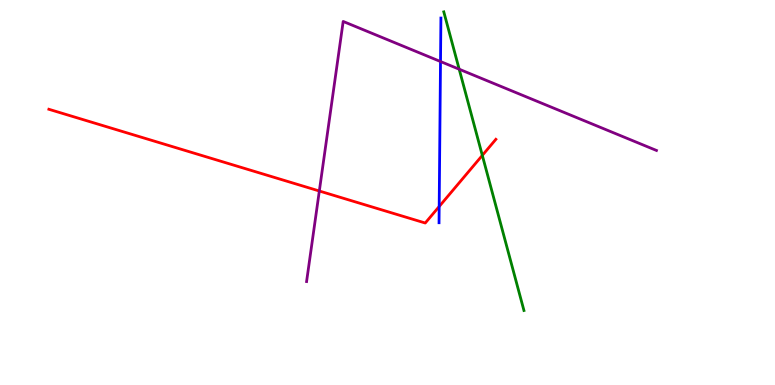[{'lines': ['blue', 'red'], 'intersections': [{'x': 5.67, 'y': 4.64}]}, {'lines': ['green', 'red'], 'intersections': [{'x': 6.22, 'y': 5.96}]}, {'lines': ['purple', 'red'], 'intersections': [{'x': 4.12, 'y': 5.04}]}, {'lines': ['blue', 'green'], 'intersections': []}, {'lines': ['blue', 'purple'], 'intersections': [{'x': 5.68, 'y': 8.4}]}, {'lines': ['green', 'purple'], 'intersections': [{'x': 5.92, 'y': 8.2}]}]